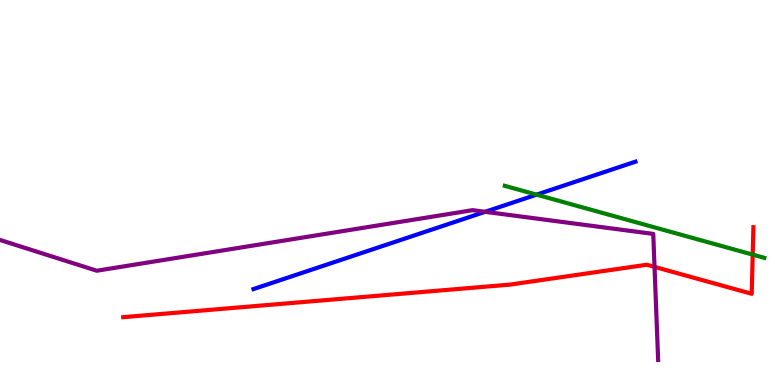[{'lines': ['blue', 'red'], 'intersections': []}, {'lines': ['green', 'red'], 'intersections': [{'x': 9.71, 'y': 3.39}]}, {'lines': ['purple', 'red'], 'intersections': [{'x': 8.45, 'y': 3.07}]}, {'lines': ['blue', 'green'], 'intersections': [{'x': 6.92, 'y': 4.94}]}, {'lines': ['blue', 'purple'], 'intersections': [{'x': 6.26, 'y': 4.5}]}, {'lines': ['green', 'purple'], 'intersections': []}]